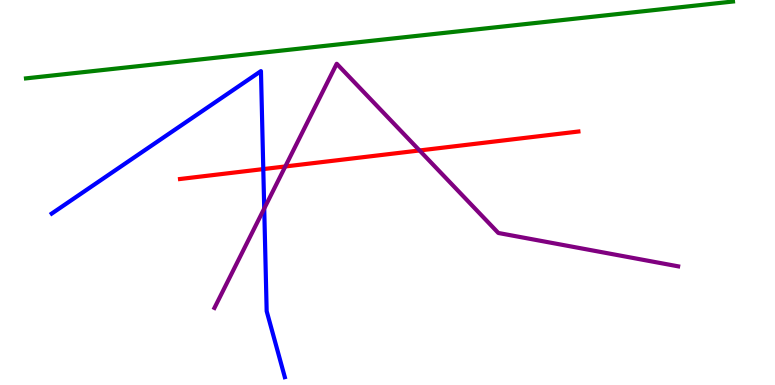[{'lines': ['blue', 'red'], 'intersections': [{'x': 3.4, 'y': 5.61}]}, {'lines': ['green', 'red'], 'intersections': []}, {'lines': ['purple', 'red'], 'intersections': [{'x': 3.68, 'y': 5.68}, {'x': 5.41, 'y': 6.09}]}, {'lines': ['blue', 'green'], 'intersections': []}, {'lines': ['blue', 'purple'], 'intersections': [{'x': 3.41, 'y': 4.58}]}, {'lines': ['green', 'purple'], 'intersections': []}]